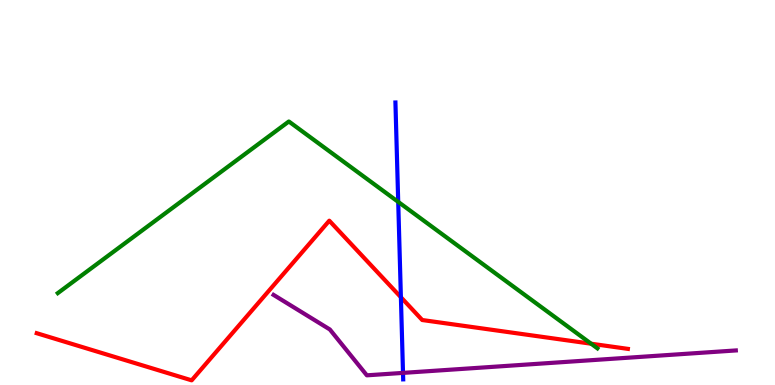[{'lines': ['blue', 'red'], 'intersections': [{'x': 5.17, 'y': 2.28}]}, {'lines': ['green', 'red'], 'intersections': [{'x': 7.63, 'y': 1.07}]}, {'lines': ['purple', 'red'], 'intersections': []}, {'lines': ['blue', 'green'], 'intersections': [{'x': 5.14, 'y': 4.76}]}, {'lines': ['blue', 'purple'], 'intersections': [{'x': 5.2, 'y': 0.315}]}, {'lines': ['green', 'purple'], 'intersections': []}]